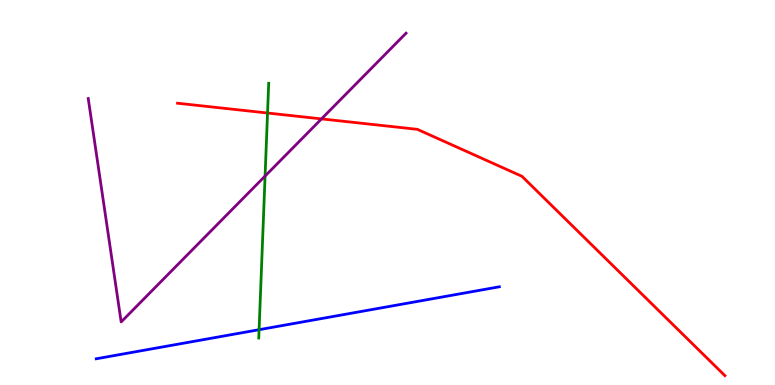[{'lines': ['blue', 'red'], 'intersections': []}, {'lines': ['green', 'red'], 'intersections': [{'x': 3.45, 'y': 7.06}]}, {'lines': ['purple', 'red'], 'intersections': [{'x': 4.15, 'y': 6.91}]}, {'lines': ['blue', 'green'], 'intersections': [{'x': 3.34, 'y': 1.44}]}, {'lines': ['blue', 'purple'], 'intersections': []}, {'lines': ['green', 'purple'], 'intersections': [{'x': 3.42, 'y': 5.43}]}]